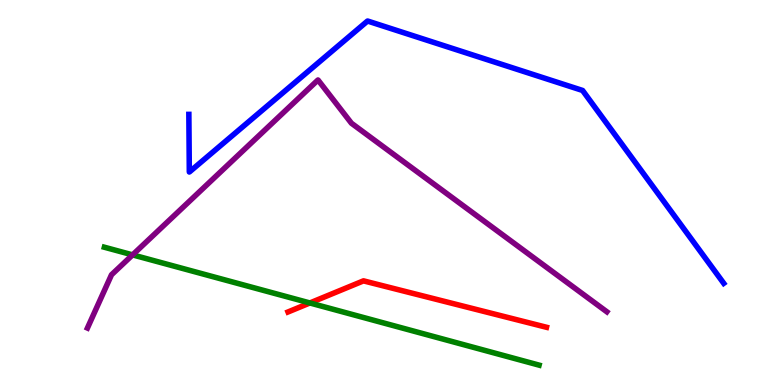[{'lines': ['blue', 'red'], 'intersections': []}, {'lines': ['green', 'red'], 'intersections': [{'x': 4.0, 'y': 2.13}]}, {'lines': ['purple', 'red'], 'intersections': []}, {'lines': ['blue', 'green'], 'intersections': []}, {'lines': ['blue', 'purple'], 'intersections': []}, {'lines': ['green', 'purple'], 'intersections': [{'x': 1.71, 'y': 3.38}]}]